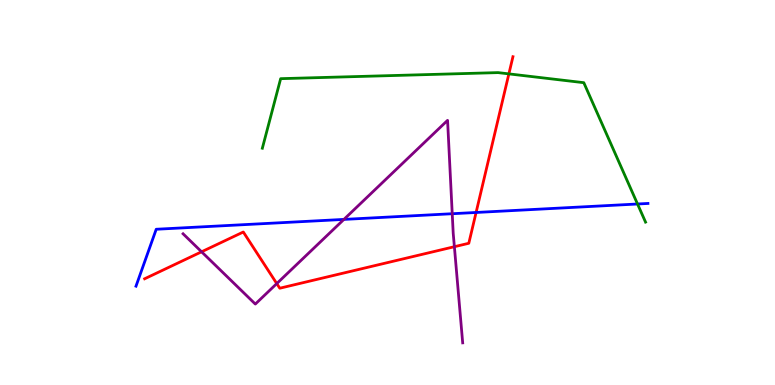[{'lines': ['blue', 'red'], 'intersections': [{'x': 6.14, 'y': 4.48}]}, {'lines': ['green', 'red'], 'intersections': [{'x': 6.57, 'y': 8.08}]}, {'lines': ['purple', 'red'], 'intersections': [{'x': 2.6, 'y': 3.46}, {'x': 3.57, 'y': 2.63}, {'x': 5.86, 'y': 3.59}]}, {'lines': ['blue', 'green'], 'intersections': [{'x': 8.23, 'y': 4.7}]}, {'lines': ['blue', 'purple'], 'intersections': [{'x': 4.44, 'y': 4.3}, {'x': 5.84, 'y': 4.45}]}, {'lines': ['green', 'purple'], 'intersections': []}]